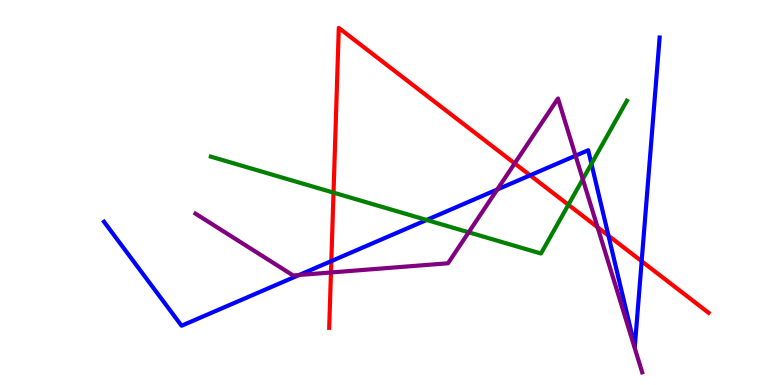[{'lines': ['blue', 'red'], 'intersections': [{'x': 4.28, 'y': 3.22}, {'x': 6.84, 'y': 5.45}, {'x': 7.85, 'y': 3.88}, {'x': 8.28, 'y': 3.21}]}, {'lines': ['green', 'red'], 'intersections': [{'x': 4.3, 'y': 5.0}, {'x': 7.33, 'y': 4.68}]}, {'lines': ['purple', 'red'], 'intersections': [{'x': 4.27, 'y': 2.92}, {'x': 6.64, 'y': 5.76}, {'x': 7.71, 'y': 4.1}]}, {'lines': ['blue', 'green'], 'intersections': [{'x': 5.51, 'y': 4.29}, {'x': 7.63, 'y': 5.74}]}, {'lines': ['blue', 'purple'], 'intersections': [{'x': 3.86, 'y': 2.86}, {'x': 6.42, 'y': 5.08}, {'x': 7.43, 'y': 5.96}]}, {'lines': ['green', 'purple'], 'intersections': [{'x': 6.05, 'y': 3.97}, {'x': 7.52, 'y': 5.35}]}]